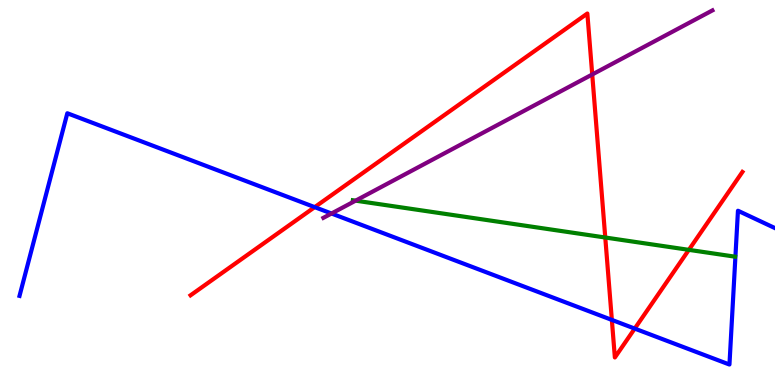[{'lines': ['blue', 'red'], 'intersections': [{'x': 4.06, 'y': 4.62}, {'x': 7.89, 'y': 1.69}, {'x': 8.19, 'y': 1.47}]}, {'lines': ['green', 'red'], 'intersections': [{'x': 7.81, 'y': 3.83}, {'x': 8.89, 'y': 3.51}]}, {'lines': ['purple', 'red'], 'intersections': [{'x': 7.64, 'y': 8.07}]}, {'lines': ['blue', 'green'], 'intersections': []}, {'lines': ['blue', 'purple'], 'intersections': [{'x': 4.28, 'y': 4.45}]}, {'lines': ['green', 'purple'], 'intersections': [{'x': 4.59, 'y': 4.79}]}]